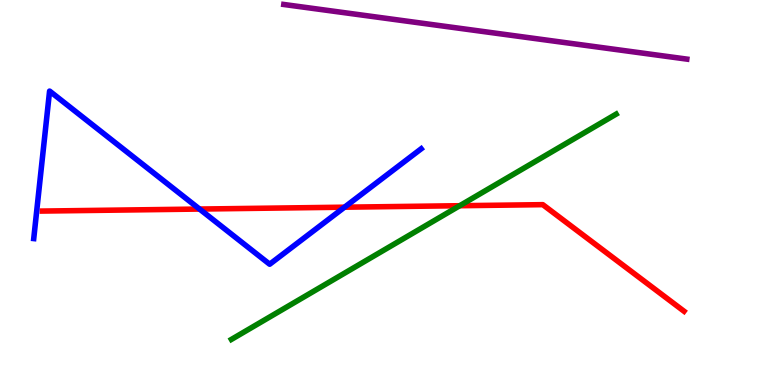[{'lines': ['blue', 'red'], 'intersections': [{'x': 2.57, 'y': 4.57}, {'x': 4.45, 'y': 4.62}]}, {'lines': ['green', 'red'], 'intersections': [{'x': 5.93, 'y': 4.66}]}, {'lines': ['purple', 'red'], 'intersections': []}, {'lines': ['blue', 'green'], 'intersections': []}, {'lines': ['blue', 'purple'], 'intersections': []}, {'lines': ['green', 'purple'], 'intersections': []}]